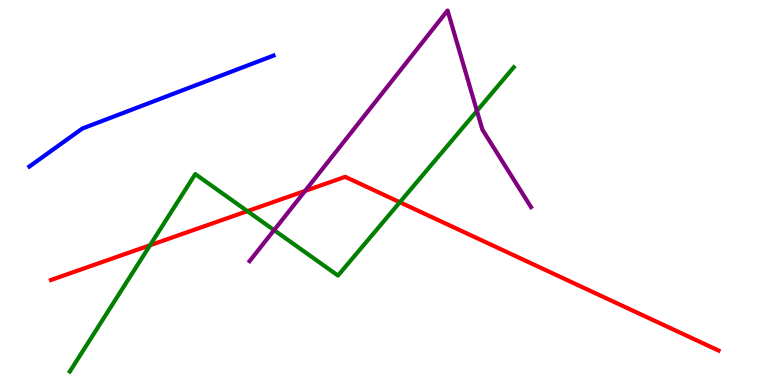[{'lines': ['blue', 'red'], 'intersections': []}, {'lines': ['green', 'red'], 'intersections': [{'x': 1.94, 'y': 3.63}, {'x': 3.19, 'y': 4.52}, {'x': 5.16, 'y': 4.75}]}, {'lines': ['purple', 'red'], 'intersections': [{'x': 3.94, 'y': 5.04}]}, {'lines': ['blue', 'green'], 'intersections': []}, {'lines': ['blue', 'purple'], 'intersections': []}, {'lines': ['green', 'purple'], 'intersections': [{'x': 3.54, 'y': 4.02}, {'x': 6.15, 'y': 7.12}]}]